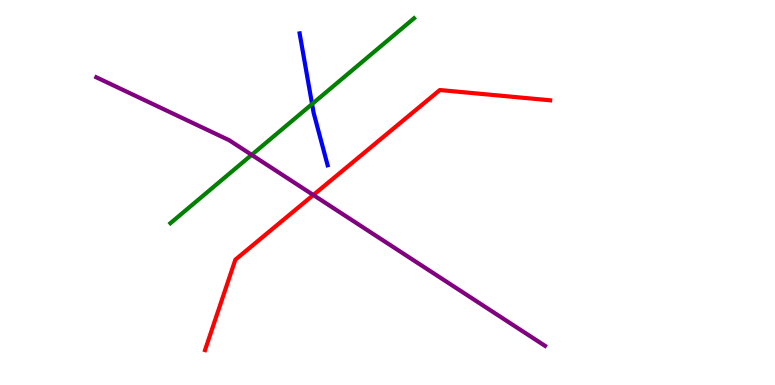[{'lines': ['blue', 'red'], 'intersections': []}, {'lines': ['green', 'red'], 'intersections': []}, {'lines': ['purple', 'red'], 'intersections': [{'x': 4.04, 'y': 4.94}]}, {'lines': ['blue', 'green'], 'intersections': [{'x': 4.03, 'y': 7.3}]}, {'lines': ['blue', 'purple'], 'intersections': []}, {'lines': ['green', 'purple'], 'intersections': [{'x': 3.25, 'y': 5.98}]}]